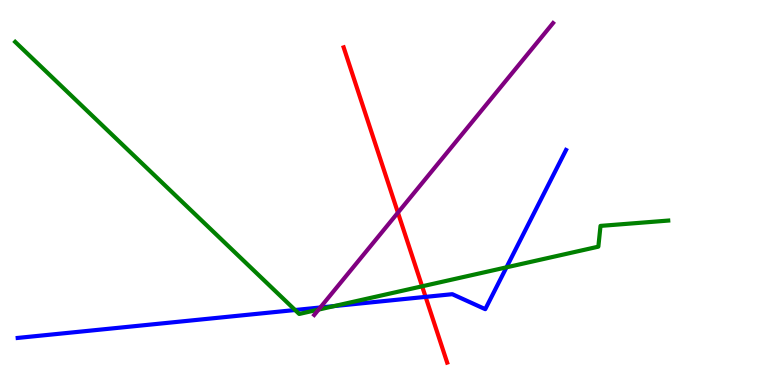[{'lines': ['blue', 'red'], 'intersections': [{'x': 5.49, 'y': 2.29}]}, {'lines': ['green', 'red'], 'intersections': [{'x': 5.45, 'y': 2.56}]}, {'lines': ['purple', 'red'], 'intersections': [{'x': 5.13, 'y': 4.48}]}, {'lines': ['blue', 'green'], 'intersections': [{'x': 3.81, 'y': 1.95}, {'x': 4.31, 'y': 2.05}, {'x': 6.54, 'y': 3.06}]}, {'lines': ['blue', 'purple'], 'intersections': [{'x': 4.13, 'y': 2.01}]}, {'lines': ['green', 'purple'], 'intersections': [{'x': 4.11, 'y': 1.96}]}]